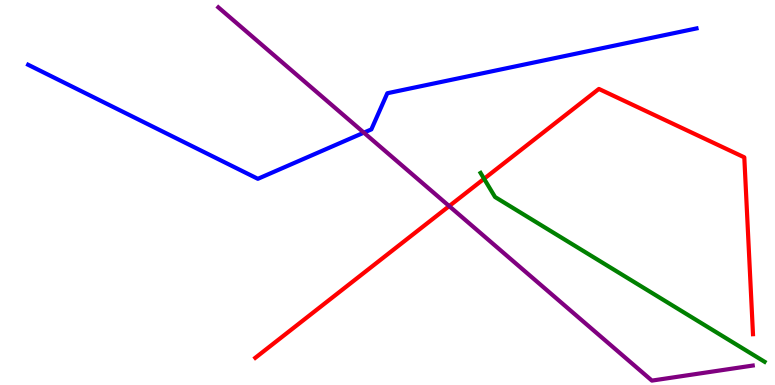[{'lines': ['blue', 'red'], 'intersections': []}, {'lines': ['green', 'red'], 'intersections': [{'x': 6.25, 'y': 5.36}]}, {'lines': ['purple', 'red'], 'intersections': [{'x': 5.8, 'y': 4.65}]}, {'lines': ['blue', 'green'], 'intersections': []}, {'lines': ['blue', 'purple'], 'intersections': [{'x': 4.7, 'y': 6.55}]}, {'lines': ['green', 'purple'], 'intersections': []}]